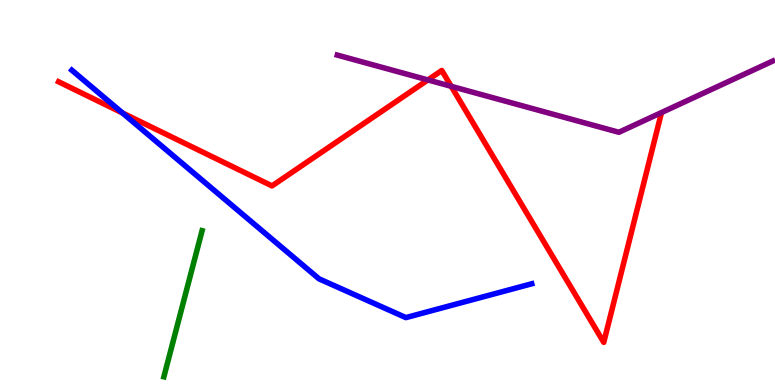[{'lines': ['blue', 'red'], 'intersections': [{'x': 1.58, 'y': 7.07}]}, {'lines': ['green', 'red'], 'intersections': []}, {'lines': ['purple', 'red'], 'intersections': [{'x': 5.52, 'y': 7.92}, {'x': 5.82, 'y': 7.76}]}, {'lines': ['blue', 'green'], 'intersections': []}, {'lines': ['blue', 'purple'], 'intersections': []}, {'lines': ['green', 'purple'], 'intersections': []}]